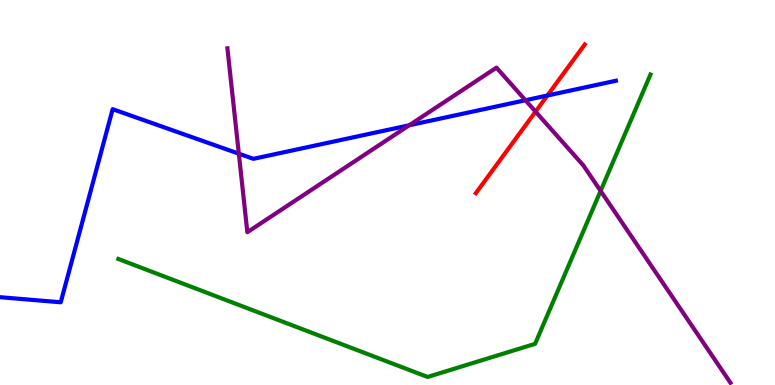[{'lines': ['blue', 'red'], 'intersections': [{'x': 7.06, 'y': 7.52}]}, {'lines': ['green', 'red'], 'intersections': []}, {'lines': ['purple', 'red'], 'intersections': [{'x': 6.91, 'y': 7.1}]}, {'lines': ['blue', 'green'], 'intersections': []}, {'lines': ['blue', 'purple'], 'intersections': [{'x': 3.08, 'y': 6.01}, {'x': 5.28, 'y': 6.75}, {'x': 6.78, 'y': 7.4}]}, {'lines': ['green', 'purple'], 'intersections': [{'x': 7.75, 'y': 5.04}]}]